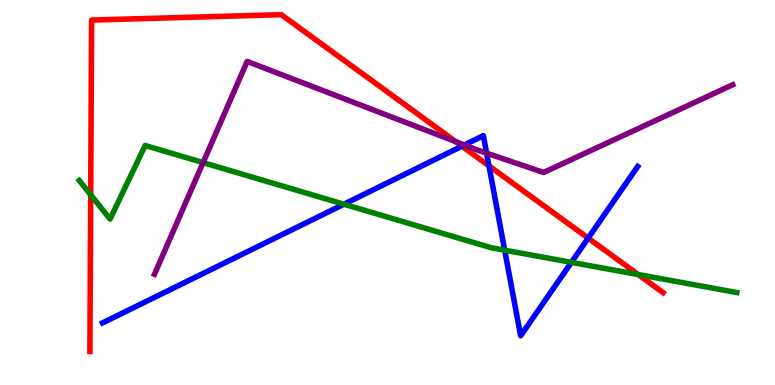[{'lines': ['blue', 'red'], 'intersections': [{'x': 5.96, 'y': 6.2}, {'x': 6.31, 'y': 5.69}, {'x': 7.59, 'y': 3.82}]}, {'lines': ['green', 'red'], 'intersections': [{'x': 1.17, 'y': 4.94}, {'x': 8.24, 'y': 2.87}]}, {'lines': ['purple', 'red'], 'intersections': [{'x': 5.88, 'y': 6.32}]}, {'lines': ['blue', 'green'], 'intersections': [{'x': 4.44, 'y': 4.7}, {'x': 6.51, 'y': 3.5}, {'x': 7.37, 'y': 3.19}]}, {'lines': ['blue', 'purple'], 'intersections': [{'x': 5.99, 'y': 6.23}, {'x': 6.28, 'y': 6.02}]}, {'lines': ['green', 'purple'], 'intersections': [{'x': 2.62, 'y': 5.78}]}]